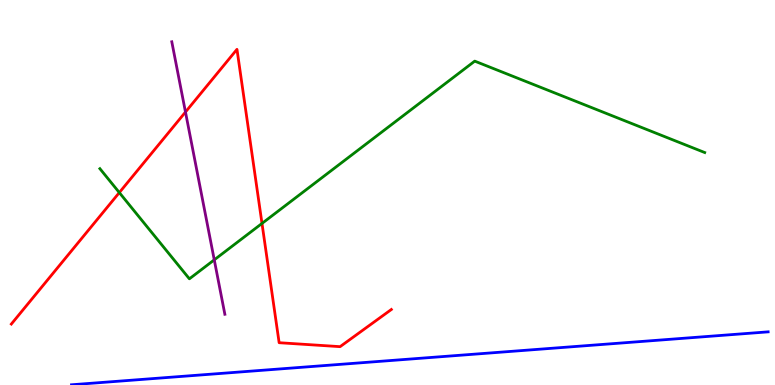[{'lines': ['blue', 'red'], 'intersections': []}, {'lines': ['green', 'red'], 'intersections': [{'x': 1.54, 'y': 5.0}, {'x': 3.38, 'y': 4.2}]}, {'lines': ['purple', 'red'], 'intersections': [{'x': 2.39, 'y': 7.09}]}, {'lines': ['blue', 'green'], 'intersections': []}, {'lines': ['blue', 'purple'], 'intersections': []}, {'lines': ['green', 'purple'], 'intersections': [{'x': 2.76, 'y': 3.25}]}]